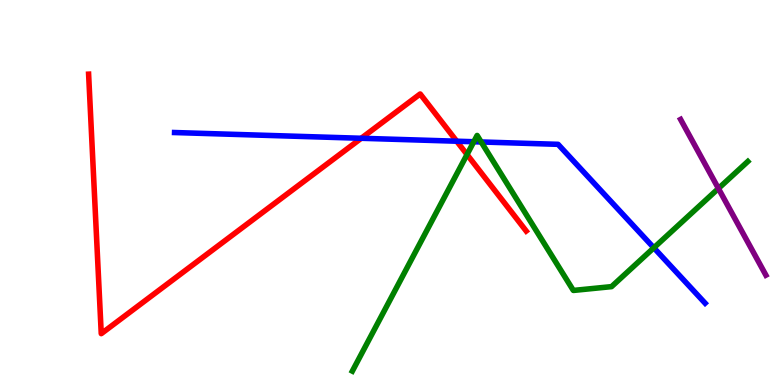[{'lines': ['blue', 'red'], 'intersections': [{'x': 4.66, 'y': 6.41}, {'x': 5.89, 'y': 6.33}]}, {'lines': ['green', 'red'], 'intersections': [{'x': 6.03, 'y': 5.99}]}, {'lines': ['purple', 'red'], 'intersections': []}, {'lines': ['blue', 'green'], 'intersections': [{'x': 6.11, 'y': 6.32}, {'x': 6.21, 'y': 6.31}, {'x': 8.44, 'y': 3.56}]}, {'lines': ['blue', 'purple'], 'intersections': []}, {'lines': ['green', 'purple'], 'intersections': [{'x': 9.27, 'y': 5.1}]}]